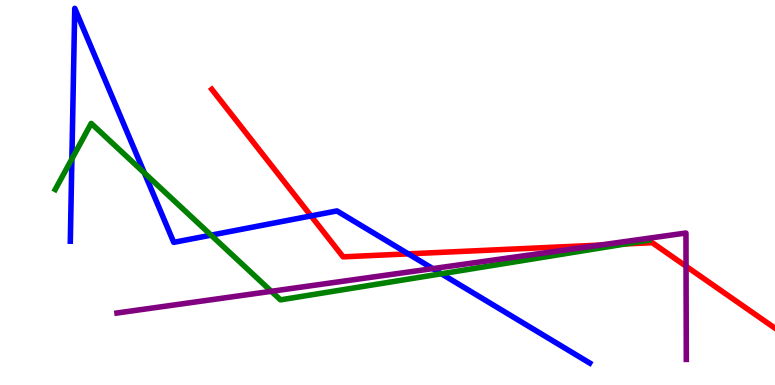[{'lines': ['blue', 'red'], 'intersections': [{'x': 4.01, 'y': 4.39}, {'x': 5.27, 'y': 3.41}]}, {'lines': ['green', 'red'], 'intersections': [{'x': 8.07, 'y': 3.66}]}, {'lines': ['purple', 'red'], 'intersections': [{'x': 7.74, 'y': 3.63}, {'x': 8.85, 'y': 3.08}]}, {'lines': ['blue', 'green'], 'intersections': [{'x': 0.928, 'y': 5.87}, {'x': 1.86, 'y': 5.51}, {'x': 2.72, 'y': 3.89}, {'x': 5.7, 'y': 2.89}]}, {'lines': ['blue', 'purple'], 'intersections': [{'x': 5.58, 'y': 3.02}]}, {'lines': ['green', 'purple'], 'intersections': [{'x': 3.5, 'y': 2.43}]}]